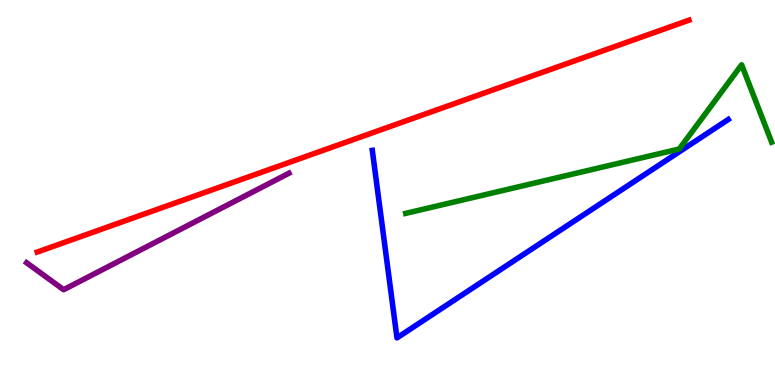[{'lines': ['blue', 'red'], 'intersections': []}, {'lines': ['green', 'red'], 'intersections': []}, {'lines': ['purple', 'red'], 'intersections': []}, {'lines': ['blue', 'green'], 'intersections': []}, {'lines': ['blue', 'purple'], 'intersections': []}, {'lines': ['green', 'purple'], 'intersections': []}]